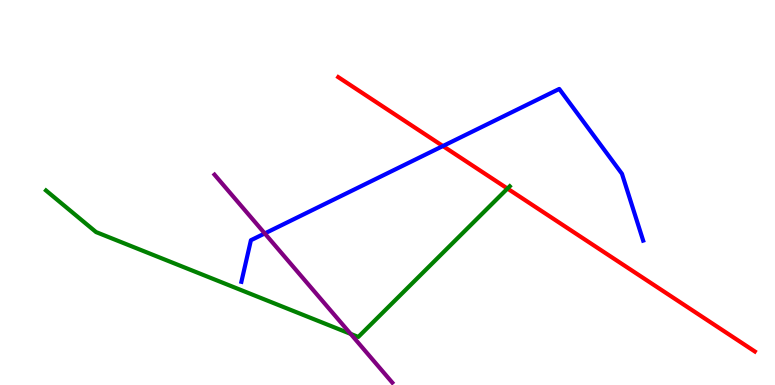[{'lines': ['blue', 'red'], 'intersections': [{'x': 5.71, 'y': 6.21}]}, {'lines': ['green', 'red'], 'intersections': [{'x': 6.55, 'y': 5.1}]}, {'lines': ['purple', 'red'], 'intersections': []}, {'lines': ['blue', 'green'], 'intersections': []}, {'lines': ['blue', 'purple'], 'intersections': [{'x': 3.42, 'y': 3.94}]}, {'lines': ['green', 'purple'], 'intersections': [{'x': 4.52, 'y': 1.33}]}]